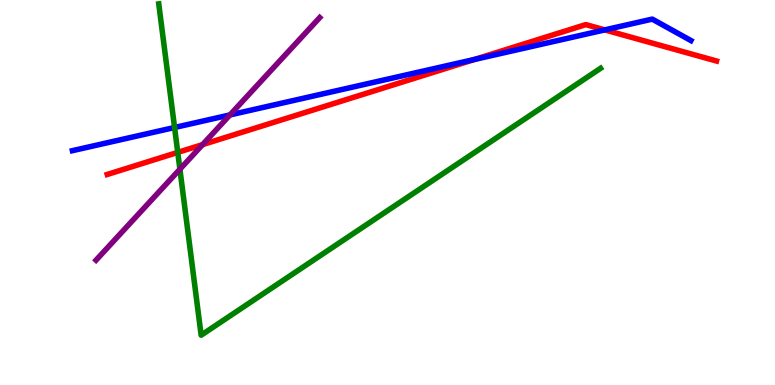[{'lines': ['blue', 'red'], 'intersections': [{'x': 6.12, 'y': 8.46}, {'x': 7.8, 'y': 9.22}]}, {'lines': ['green', 'red'], 'intersections': [{'x': 2.29, 'y': 6.04}]}, {'lines': ['purple', 'red'], 'intersections': [{'x': 2.61, 'y': 6.24}]}, {'lines': ['blue', 'green'], 'intersections': [{'x': 2.25, 'y': 6.69}]}, {'lines': ['blue', 'purple'], 'intersections': [{'x': 2.97, 'y': 7.01}]}, {'lines': ['green', 'purple'], 'intersections': [{'x': 2.32, 'y': 5.61}]}]